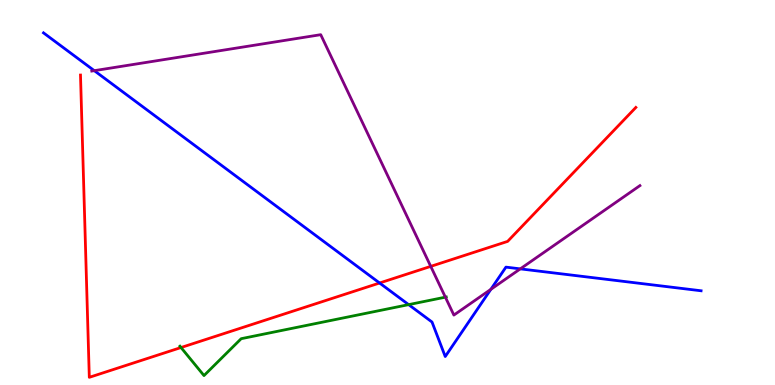[{'lines': ['blue', 'red'], 'intersections': [{'x': 4.9, 'y': 2.65}]}, {'lines': ['green', 'red'], 'intersections': [{'x': 2.34, 'y': 0.973}]}, {'lines': ['purple', 'red'], 'intersections': [{'x': 5.56, 'y': 3.08}]}, {'lines': ['blue', 'green'], 'intersections': [{'x': 5.27, 'y': 2.09}]}, {'lines': ['blue', 'purple'], 'intersections': [{'x': 1.22, 'y': 8.16}, {'x': 6.33, 'y': 2.48}, {'x': 6.71, 'y': 3.02}]}, {'lines': ['green', 'purple'], 'intersections': [{'x': 5.75, 'y': 2.28}]}]